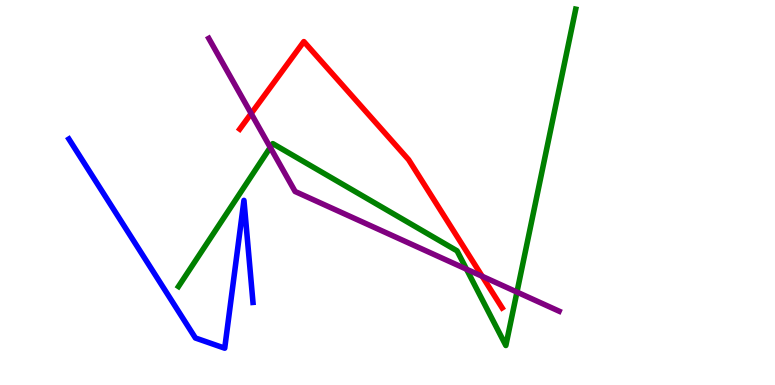[{'lines': ['blue', 'red'], 'intersections': []}, {'lines': ['green', 'red'], 'intersections': []}, {'lines': ['purple', 'red'], 'intersections': [{'x': 3.24, 'y': 7.05}, {'x': 6.22, 'y': 2.82}]}, {'lines': ['blue', 'green'], 'intersections': []}, {'lines': ['blue', 'purple'], 'intersections': []}, {'lines': ['green', 'purple'], 'intersections': [{'x': 3.49, 'y': 6.17}, {'x': 6.02, 'y': 3.01}, {'x': 6.67, 'y': 2.41}]}]